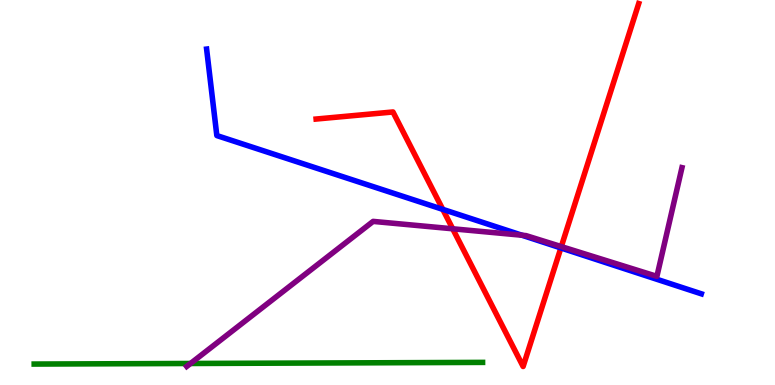[{'lines': ['blue', 'red'], 'intersections': [{'x': 5.71, 'y': 4.56}, {'x': 7.24, 'y': 3.56}]}, {'lines': ['green', 'red'], 'intersections': []}, {'lines': ['purple', 'red'], 'intersections': [{'x': 5.84, 'y': 4.06}, {'x': 7.24, 'y': 3.59}]}, {'lines': ['blue', 'green'], 'intersections': []}, {'lines': ['blue', 'purple'], 'intersections': [{'x': 6.74, 'y': 3.89}]}, {'lines': ['green', 'purple'], 'intersections': [{'x': 2.46, 'y': 0.559}]}]